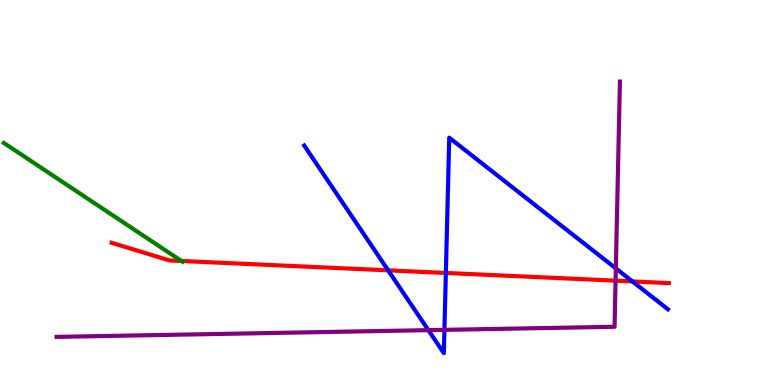[{'lines': ['blue', 'red'], 'intersections': [{'x': 5.01, 'y': 2.98}, {'x': 5.75, 'y': 2.91}, {'x': 8.16, 'y': 2.69}]}, {'lines': ['green', 'red'], 'intersections': [{'x': 2.34, 'y': 3.22}]}, {'lines': ['purple', 'red'], 'intersections': [{'x': 7.94, 'y': 2.71}]}, {'lines': ['blue', 'green'], 'intersections': []}, {'lines': ['blue', 'purple'], 'intersections': [{'x': 5.53, 'y': 1.42}, {'x': 5.73, 'y': 1.43}, {'x': 7.95, 'y': 3.03}]}, {'lines': ['green', 'purple'], 'intersections': []}]